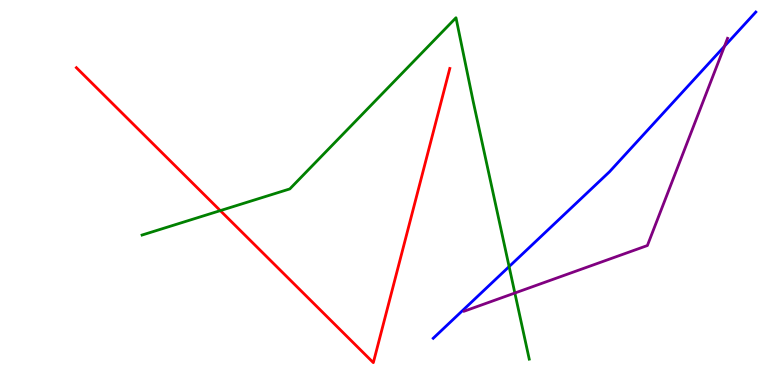[{'lines': ['blue', 'red'], 'intersections': []}, {'lines': ['green', 'red'], 'intersections': [{'x': 2.84, 'y': 4.53}]}, {'lines': ['purple', 'red'], 'intersections': []}, {'lines': ['blue', 'green'], 'intersections': [{'x': 6.57, 'y': 3.08}]}, {'lines': ['blue', 'purple'], 'intersections': [{'x': 9.35, 'y': 8.8}]}, {'lines': ['green', 'purple'], 'intersections': [{'x': 6.64, 'y': 2.39}]}]